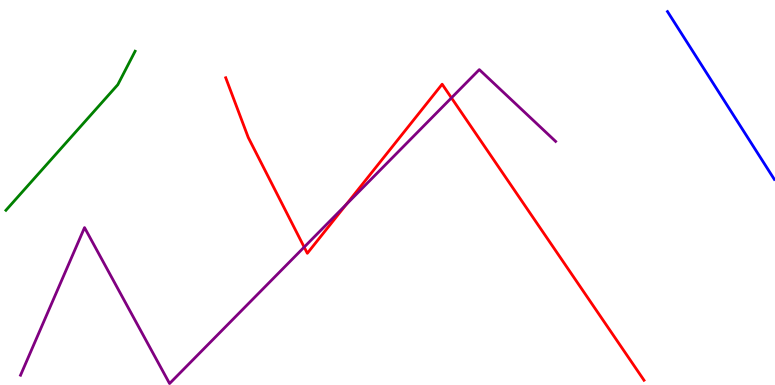[{'lines': ['blue', 'red'], 'intersections': []}, {'lines': ['green', 'red'], 'intersections': []}, {'lines': ['purple', 'red'], 'intersections': [{'x': 3.92, 'y': 3.58}, {'x': 4.47, 'y': 4.69}, {'x': 5.83, 'y': 7.46}]}, {'lines': ['blue', 'green'], 'intersections': []}, {'lines': ['blue', 'purple'], 'intersections': []}, {'lines': ['green', 'purple'], 'intersections': []}]